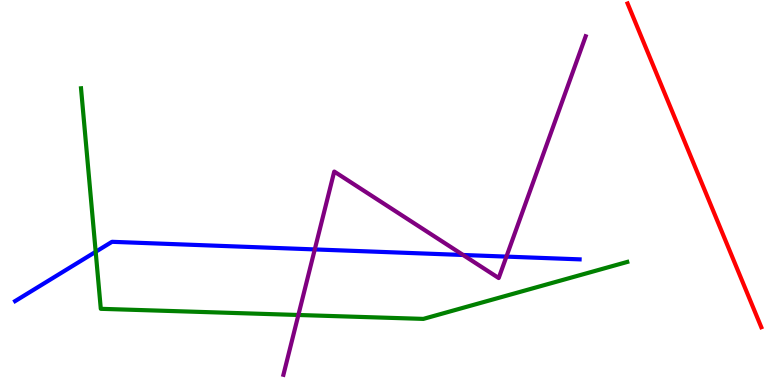[{'lines': ['blue', 'red'], 'intersections': []}, {'lines': ['green', 'red'], 'intersections': []}, {'lines': ['purple', 'red'], 'intersections': []}, {'lines': ['blue', 'green'], 'intersections': [{'x': 1.23, 'y': 3.46}]}, {'lines': ['blue', 'purple'], 'intersections': [{'x': 4.06, 'y': 3.52}, {'x': 5.98, 'y': 3.38}, {'x': 6.53, 'y': 3.33}]}, {'lines': ['green', 'purple'], 'intersections': [{'x': 3.85, 'y': 1.82}]}]